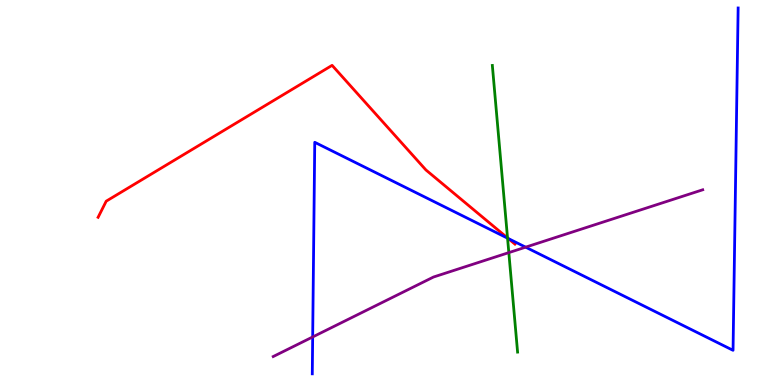[{'lines': ['blue', 'red'], 'intersections': [{'x': 6.56, 'y': 3.8}]}, {'lines': ['green', 'red'], 'intersections': [{'x': 6.55, 'y': 3.82}]}, {'lines': ['purple', 'red'], 'intersections': []}, {'lines': ['blue', 'green'], 'intersections': [{'x': 6.55, 'y': 3.81}]}, {'lines': ['blue', 'purple'], 'intersections': [{'x': 4.03, 'y': 1.25}, {'x': 6.78, 'y': 3.58}]}, {'lines': ['green', 'purple'], 'intersections': [{'x': 6.57, 'y': 3.44}]}]